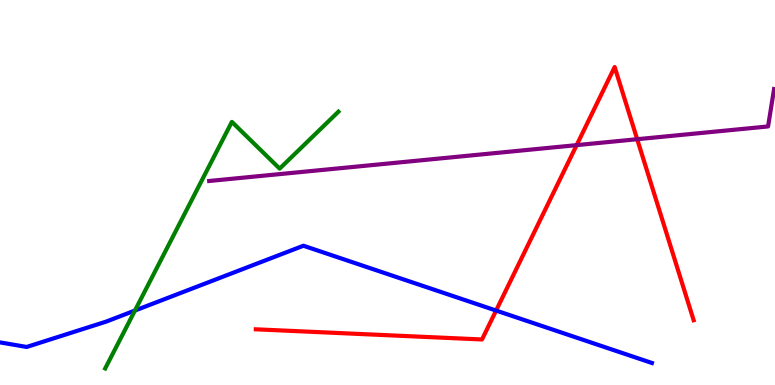[{'lines': ['blue', 'red'], 'intersections': [{'x': 6.4, 'y': 1.93}]}, {'lines': ['green', 'red'], 'intersections': []}, {'lines': ['purple', 'red'], 'intersections': [{'x': 7.44, 'y': 6.23}, {'x': 8.22, 'y': 6.38}]}, {'lines': ['blue', 'green'], 'intersections': [{'x': 1.74, 'y': 1.93}]}, {'lines': ['blue', 'purple'], 'intersections': []}, {'lines': ['green', 'purple'], 'intersections': []}]